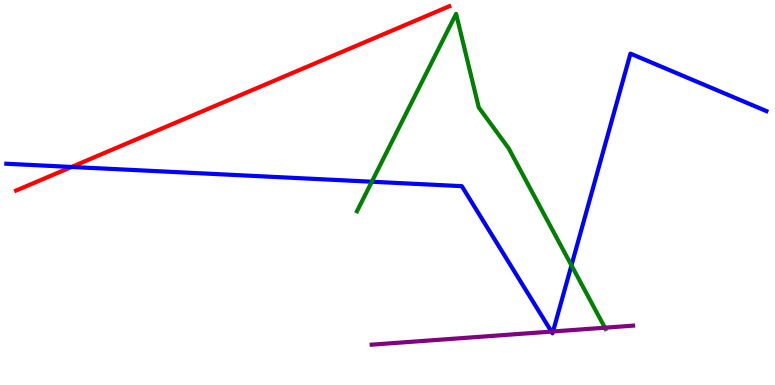[{'lines': ['blue', 'red'], 'intersections': [{'x': 0.924, 'y': 5.66}]}, {'lines': ['green', 'red'], 'intersections': []}, {'lines': ['purple', 'red'], 'intersections': []}, {'lines': ['blue', 'green'], 'intersections': [{'x': 4.8, 'y': 5.28}, {'x': 7.37, 'y': 3.11}]}, {'lines': ['blue', 'purple'], 'intersections': [{'x': 7.12, 'y': 1.39}, {'x': 7.14, 'y': 1.39}]}, {'lines': ['green', 'purple'], 'intersections': [{'x': 7.81, 'y': 1.49}]}]